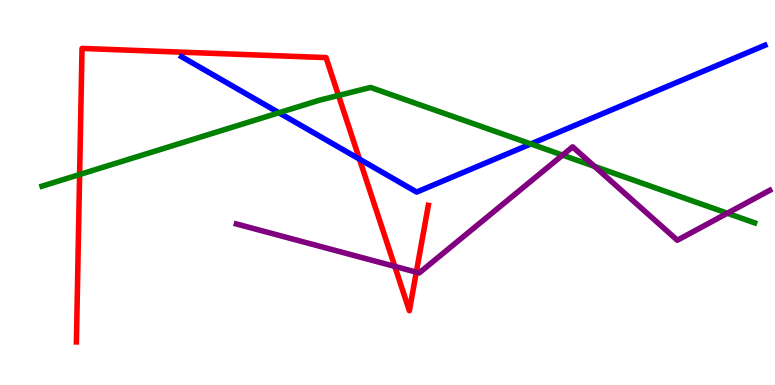[{'lines': ['blue', 'red'], 'intersections': [{'x': 4.64, 'y': 5.87}]}, {'lines': ['green', 'red'], 'intersections': [{'x': 1.03, 'y': 5.47}, {'x': 4.37, 'y': 7.52}]}, {'lines': ['purple', 'red'], 'intersections': [{'x': 5.09, 'y': 3.08}, {'x': 5.37, 'y': 2.93}]}, {'lines': ['blue', 'green'], 'intersections': [{'x': 3.6, 'y': 7.07}, {'x': 6.85, 'y': 6.26}]}, {'lines': ['blue', 'purple'], 'intersections': []}, {'lines': ['green', 'purple'], 'intersections': [{'x': 7.26, 'y': 5.97}, {'x': 7.67, 'y': 5.68}, {'x': 9.39, 'y': 4.46}]}]